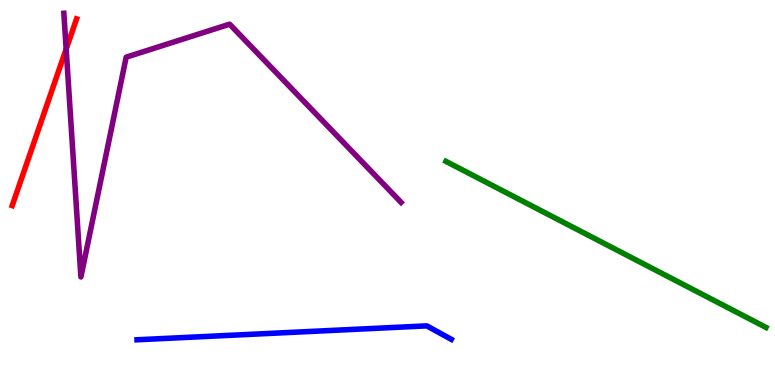[{'lines': ['blue', 'red'], 'intersections': []}, {'lines': ['green', 'red'], 'intersections': []}, {'lines': ['purple', 'red'], 'intersections': [{'x': 0.854, 'y': 8.73}]}, {'lines': ['blue', 'green'], 'intersections': []}, {'lines': ['blue', 'purple'], 'intersections': []}, {'lines': ['green', 'purple'], 'intersections': []}]